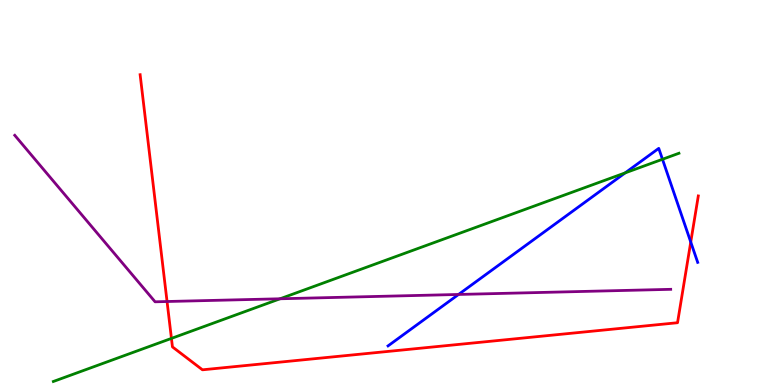[{'lines': ['blue', 'red'], 'intersections': [{'x': 8.91, 'y': 3.71}]}, {'lines': ['green', 'red'], 'intersections': [{'x': 2.21, 'y': 1.21}]}, {'lines': ['purple', 'red'], 'intersections': [{'x': 2.16, 'y': 2.17}]}, {'lines': ['blue', 'green'], 'intersections': [{'x': 8.07, 'y': 5.51}, {'x': 8.55, 'y': 5.86}]}, {'lines': ['blue', 'purple'], 'intersections': [{'x': 5.92, 'y': 2.35}]}, {'lines': ['green', 'purple'], 'intersections': [{'x': 3.61, 'y': 2.24}]}]